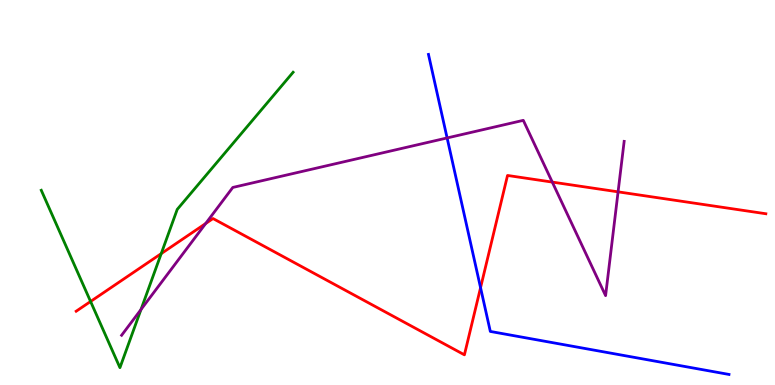[{'lines': ['blue', 'red'], 'intersections': [{'x': 6.2, 'y': 2.53}]}, {'lines': ['green', 'red'], 'intersections': [{'x': 1.17, 'y': 2.17}, {'x': 2.08, 'y': 3.41}]}, {'lines': ['purple', 'red'], 'intersections': [{'x': 2.65, 'y': 4.19}, {'x': 7.13, 'y': 5.27}, {'x': 7.98, 'y': 5.02}]}, {'lines': ['blue', 'green'], 'intersections': []}, {'lines': ['blue', 'purple'], 'intersections': [{'x': 5.77, 'y': 6.42}]}, {'lines': ['green', 'purple'], 'intersections': [{'x': 1.82, 'y': 1.96}]}]